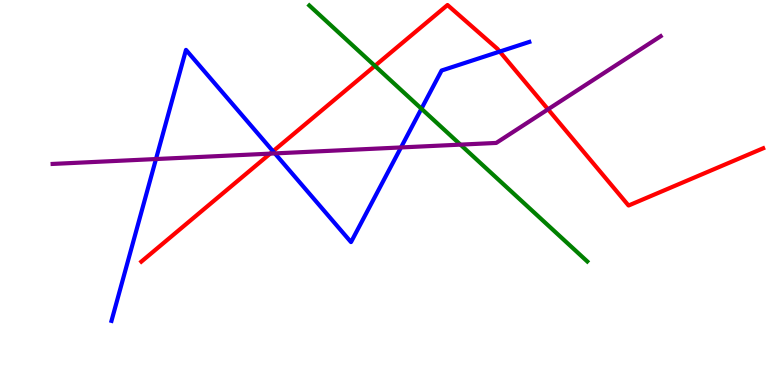[{'lines': ['blue', 'red'], 'intersections': [{'x': 3.52, 'y': 6.07}, {'x': 6.45, 'y': 8.66}]}, {'lines': ['green', 'red'], 'intersections': [{'x': 4.84, 'y': 8.29}]}, {'lines': ['purple', 'red'], 'intersections': [{'x': 3.49, 'y': 6.01}, {'x': 7.07, 'y': 7.16}]}, {'lines': ['blue', 'green'], 'intersections': [{'x': 5.44, 'y': 7.18}]}, {'lines': ['blue', 'purple'], 'intersections': [{'x': 2.01, 'y': 5.87}, {'x': 3.55, 'y': 6.02}, {'x': 5.17, 'y': 6.17}]}, {'lines': ['green', 'purple'], 'intersections': [{'x': 5.94, 'y': 6.24}]}]